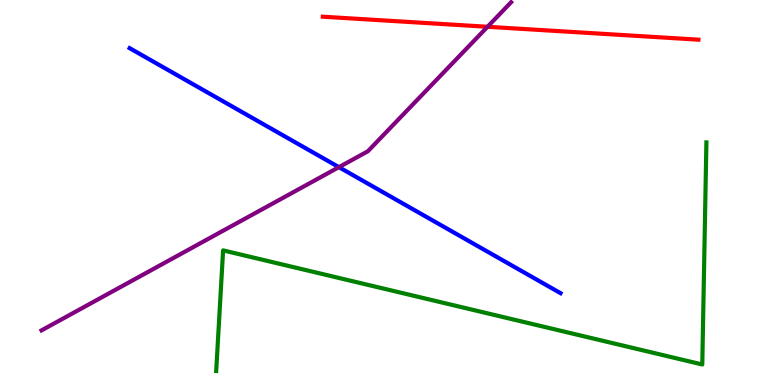[{'lines': ['blue', 'red'], 'intersections': []}, {'lines': ['green', 'red'], 'intersections': []}, {'lines': ['purple', 'red'], 'intersections': [{'x': 6.29, 'y': 9.3}]}, {'lines': ['blue', 'green'], 'intersections': []}, {'lines': ['blue', 'purple'], 'intersections': [{'x': 4.37, 'y': 5.66}]}, {'lines': ['green', 'purple'], 'intersections': []}]